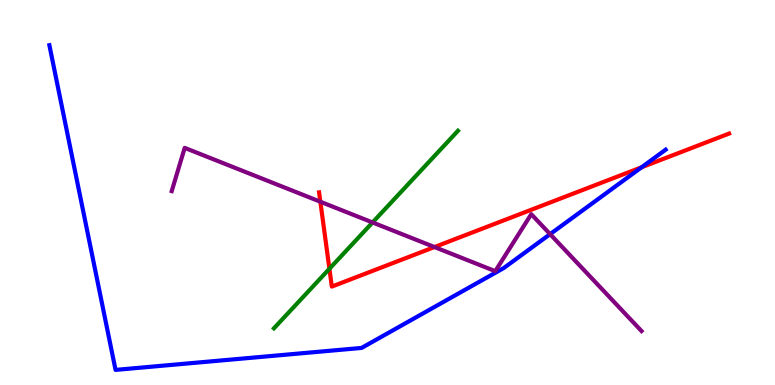[{'lines': ['blue', 'red'], 'intersections': [{'x': 8.28, 'y': 5.66}]}, {'lines': ['green', 'red'], 'intersections': [{'x': 4.25, 'y': 3.02}]}, {'lines': ['purple', 'red'], 'intersections': [{'x': 4.13, 'y': 4.76}, {'x': 5.61, 'y': 3.58}]}, {'lines': ['blue', 'green'], 'intersections': []}, {'lines': ['blue', 'purple'], 'intersections': [{'x': 7.1, 'y': 3.92}]}, {'lines': ['green', 'purple'], 'intersections': [{'x': 4.81, 'y': 4.22}]}]